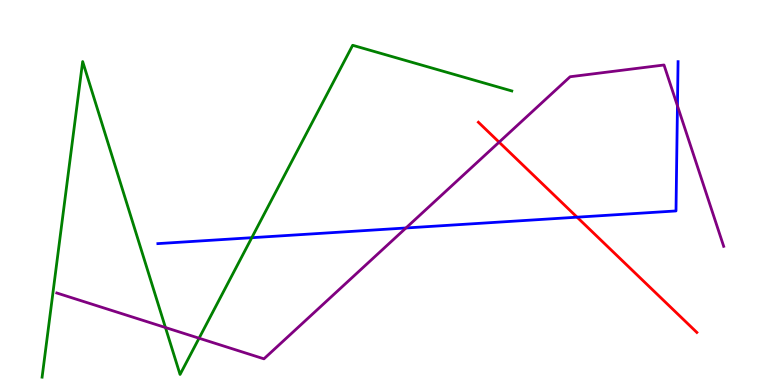[{'lines': ['blue', 'red'], 'intersections': [{'x': 7.45, 'y': 4.36}]}, {'lines': ['green', 'red'], 'intersections': []}, {'lines': ['purple', 'red'], 'intersections': [{'x': 6.44, 'y': 6.31}]}, {'lines': ['blue', 'green'], 'intersections': [{'x': 3.25, 'y': 3.83}]}, {'lines': ['blue', 'purple'], 'intersections': [{'x': 5.24, 'y': 4.08}, {'x': 8.74, 'y': 7.25}]}, {'lines': ['green', 'purple'], 'intersections': [{'x': 2.13, 'y': 1.49}, {'x': 2.57, 'y': 1.22}]}]